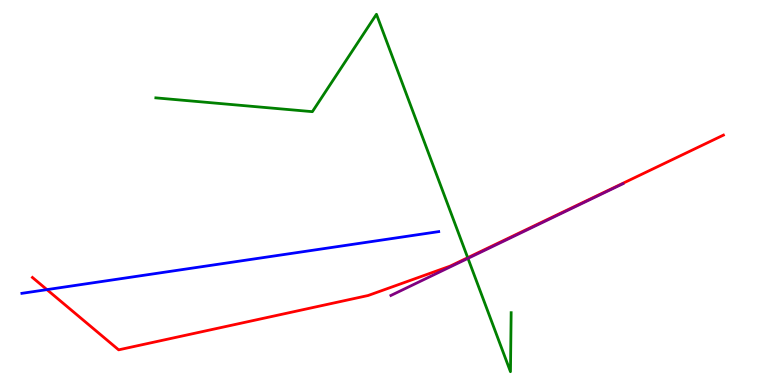[{'lines': ['blue', 'red'], 'intersections': [{'x': 0.605, 'y': 2.48}]}, {'lines': ['green', 'red'], 'intersections': [{'x': 6.04, 'y': 3.31}]}, {'lines': ['purple', 'red'], 'intersections': []}, {'lines': ['blue', 'green'], 'intersections': []}, {'lines': ['blue', 'purple'], 'intersections': []}, {'lines': ['green', 'purple'], 'intersections': [{'x': 6.04, 'y': 3.29}]}]